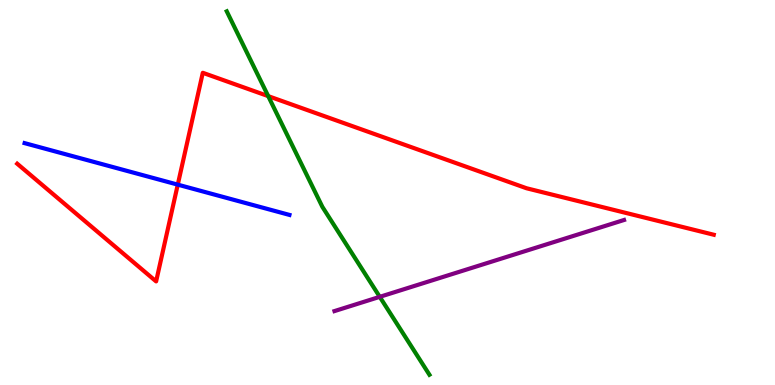[{'lines': ['blue', 'red'], 'intersections': [{'x': 2.29, 'y': 5.2}]}, {'lines': ['green', 'red'], 'intersections': [{'x': 3.46, 'y': 7.5}]}, {'lines': ['purple', 'red'], 'intersections': []}, {'lines': ['blue', 'green'], 'intersections': []}, {'lines': ['blue', 'purple'], 'intersections': []}, {'lines': ['green', 'purple'], 'intersections': [{'x': 4.9, 'y': 2.29}]}]